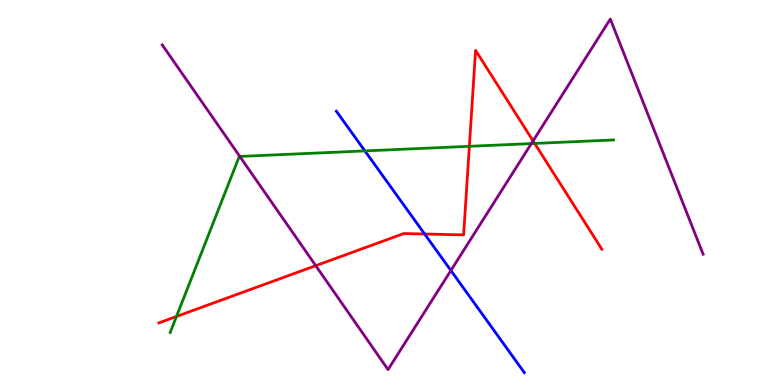[{'lines': ['blue', 'red'], 'intersections': [{'x': 5.48, 'y': 3.92}]}, {'lines': ['green', 'red'], 'intersections': [{'x': 2.28, 'y': 1.78}, {'x': 6.06, 'y': 6.2}, {'x': 6.9, 'y': 6.27}]}, {'lines': ['purple', 'red'], 'intersections': [{'x': 4.07, 'y': 3.1}, {'x': 6.88, 'y': 6.34}]}, {'lines': ['blue', 'green'], 'intersections': [{'x': 4.71, 'y': 6.08}]}, {'lines': ['blue', 'purple'], 'intersections': [{'x': 5.82, 'y': 2.97}]}, {'lines': ['green', 'purple'], 'intersections': [{'x': 3.09, 'y': 5.94}, {'x': 6.86, 'y': 6.27}]}]